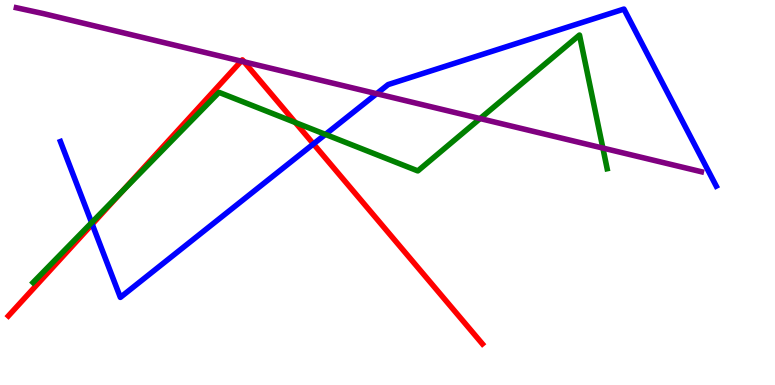[{'lines': ['blue', 'red'], 'intersections': [{'x': 1.19, 'y': 4.18}, {'x': 4.04, 'y': 6.26}]}, {'lines': ['green', 'red'], 'intersections': [{'x': 1.58, 'y': 5.03}, {'x': 3.81, 'y': 6.82}]}, {'lines': ['purple', 'red'], 'intersections': [{'x': 3.11, 'y': 8.41}, {'x': 3.15, 'y': 8.39}]}, {'lines': ['blue', 'green'], 'intersections': [{'x': 1.18, 'y': 4.22}, {'x': 4.2, 'y': 6.51}]}, {'lines': ['blue', 'purple'], 'intersections': [{'x': 4.86, 'y': 7.57}]}, {'lines': ['green', 'purple'], 'intersections': [{'x': 6.19, 'y': 6.92}, {'x': 7.78, 'y': 6.15}]}]